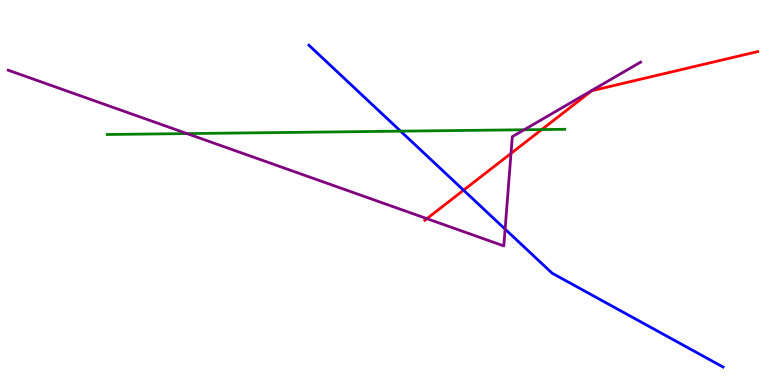[{'lines': ['blue', 'red'], 'intersections': [{'x': 5.98, 'y': 5.06}]}, {'lines': ['green', 'red'], 'intersections': [{'x': 6.99, 'y': 6.63}]}, {'lines': ['purple', 'red'], 'intersections': [{'x': 5.51, 'y': 4.32}, {'x': 6.59, 'y': 6.02}]}, {'lines': ['blue', 'green'], 'intersections': [{'x': 5.17, 'y': 6.59}]}, {'lines': ['blue', 'purple'], 'intersections': [{'x': 6.52, 'y': 4.05}]}, {'lines': ['green', 'purple'], 'intersections': [{'x': 2.41, 'y': 6.53}, {'x': 6.76, 'y': 6.63}]}]